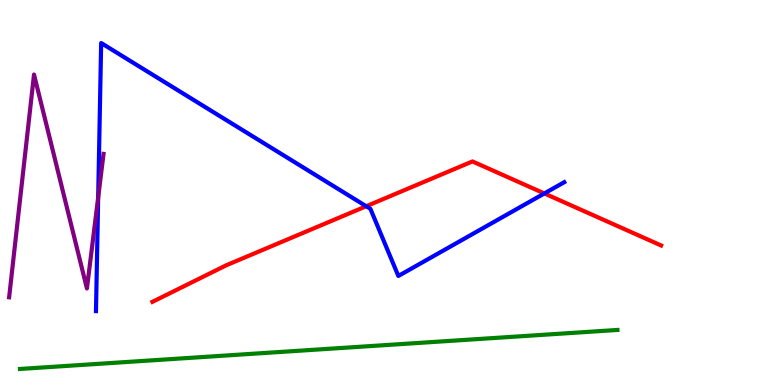[{'lines': ['blue', 'red'], 'intersections': [{'x': 4.73, 'y': 4.64}, {'x': 7.02, 'y': 4.98}]}, {'lines': ['green', 'red'], 'intersections': []}, {'lines': ['purple', 'red'], 'intersections': []}, {'lines': ['blue', 'green'], 'intersections': []}, {'lines': ['blue', 'purple'], 'intersections': [{'x': 1.27, 'y': 4.87}]}, {'lines': ['green', 'purple'], 'intersections': []}]